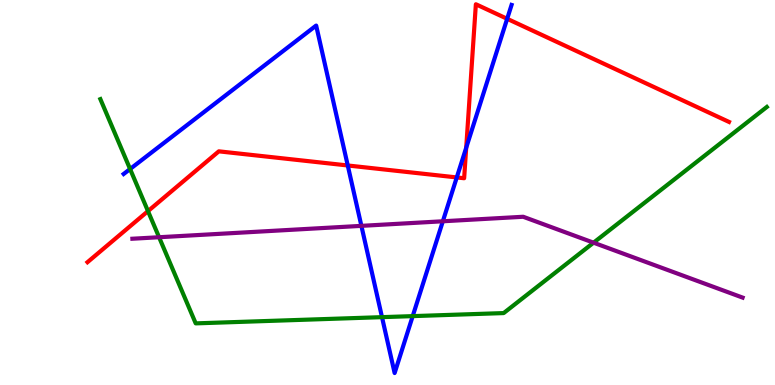[{'lines': ['blue', 'red'], 'intersections': [{'x': 4.49, 'y': 5.7}, {'x': 5.89, 'y': 5.39}, {'x': 6.02, 'y': 6.16}, {'x': 6.54, 'y': 9.51}]}, {'lines': ['green', 'red'], 'intersections': [{'x': 1.91, 'y': 4.52}]}, {'lines': ['purple', 'red'], 'intersections': []}, {'lines': ['blue', 'green'], 'intersections': [{'x': 1.68, 'y': 5.61}, {'x': 4.93, 'y': 1.76}, {'x': 5.33, 'y': 1.79}]}, {'lines': ['blue', 'purple'], 'intersections': [{'x': 4.66, 'y': 4.13}, {'x': 5.71, 'y': 4.25}]}, {'lines': ['green', 'purple'], 'intersections': [{'x': 2.05, 'y': 3.84}, {'x': 7.66, 'y': 3.7}]}]